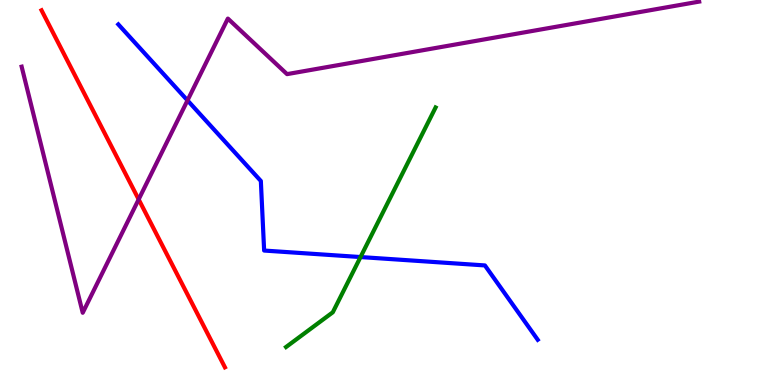[{'lines': ['blue', 'red'], 'intersections': []}, {'lines': ['green', 'red'], 'intersections': []}, {'lines': ['purple', 'red'], 'intersections': [{'x': 1.79, 'y': 4.82}]}, {'lines': ['blue', 'green'], 'intersections': [{'x': 4.65, 'y': 3.32}]}, {'lines': ['blue', 'purple'], 'intersections': [{'x': 2.42, 'y': 7.39}]}, {'lines': ['green', 'purple'], 'intersections': []}]